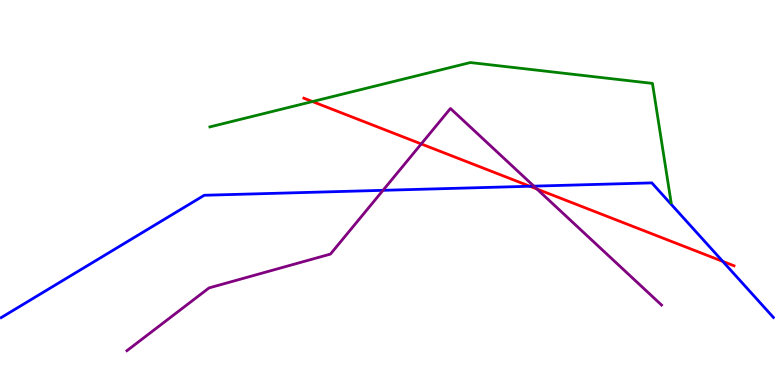[{'lines': ['blue', 'red'], 'intersections': [{'x': 6.84, 'y': 5.16}, {'x': 9.33, 'y': 3.21}]}, {'lines': ['green', 'red'], 'intersections': [{'x': 4.03, 'y': 7.36}]}, {'lines': ['purple', 'red'], 'intersections': [{'x': 5.44, 'y': 6.26}, {'x': 6.93, 'y': 5.09}]}, {'lines': ['blue', 'green'], 'intersections': []}, {'lines': ['blue', 'purple'], 'intersections': [{'x': 4.94, 'y': 5.06}, {'x': 6.89, 'y': 5.17}]}, {'lines': ['green', 'purple'], 'intersections': []}]